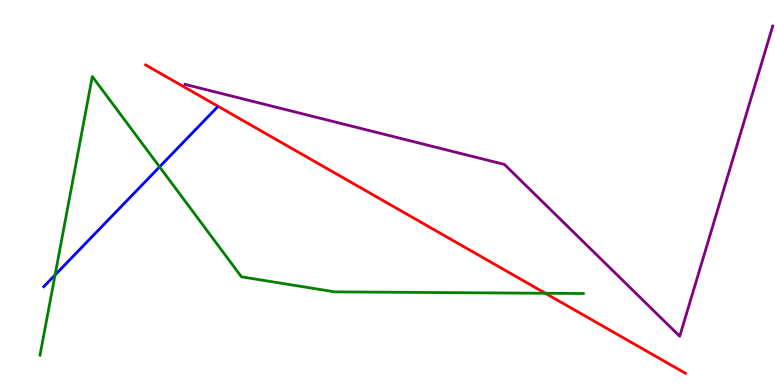[{'lines': ['blue', 'red'], 'intersections': []}, {'lines': ['green', 'red'], 'intersections': [{'x': 7.04, 'y': 2.38}]}, {'lines': ['purple', 'red'], 'intersections': []}, {'lines': ['blue', 'green'], 'intersections': [{'x': 0.711, 'y': 2.86}, {'x': 2.06, 'y': 5.67}]}, {'lines': ['blue', 'purple'], 'intersections': []}, {'lines': ['green', 'purple'], 'intersections': []}]